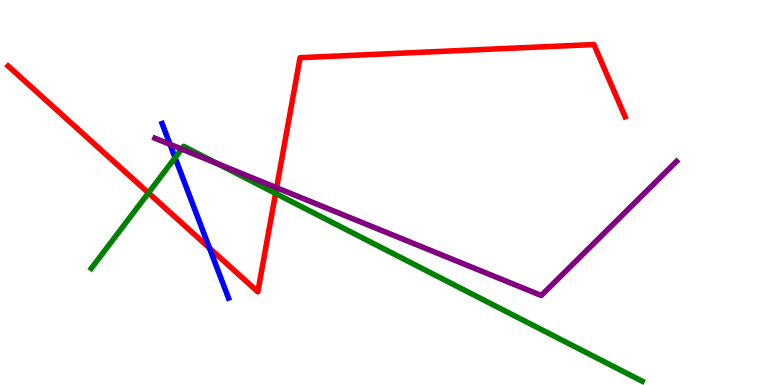[{'lines': ['blue', 'red'], 'intersections': [{'x': 2.7, 'y': 3.56}]}, {'lines': ['green', 'red'], 'intersections': [{'x': 1.92, 'y': 4.99}, {'x': 3.56, 'y': 4.98}]}, {'lines': ['purple', 'red'], 'intersections': [{'x': 3.57, 'y': 5.12}]}, {'lines': ['blue', 'green'], 'intersections': [{'x': 2.26, 'y': 5.9}]}, {'lines': ['blue', 'purple'], 'intersections': [{'x': 2.19, 'y': 6.25}]}, {'lines': ['green', 'purple'], 'intersections': [{'x': 2.34, 'y': 6.13}, {'x': 2.81, 'y': 5.75}]}]